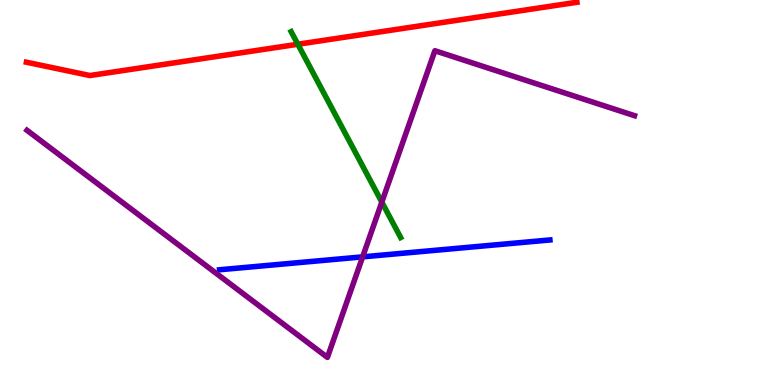[{'lines': ['blue', 'red'], 'intersections': []}, {'lines': ['green', 'red'], 'intersections': [{'x': 3.84, 'y': 8.85}]}, {'lines': ['purple', 'red'], 'intersections': []}, {'lines': ['blue', 'green'], 'intersections': []}, {'lines': ['blue', 'purple'], 'intersections': [{'x': 4.68, 'y': 3.33}]}, {'lines': ['green', 'purple'], 'intersections': [{'x': 4.93, 'y': 4.75}]}]